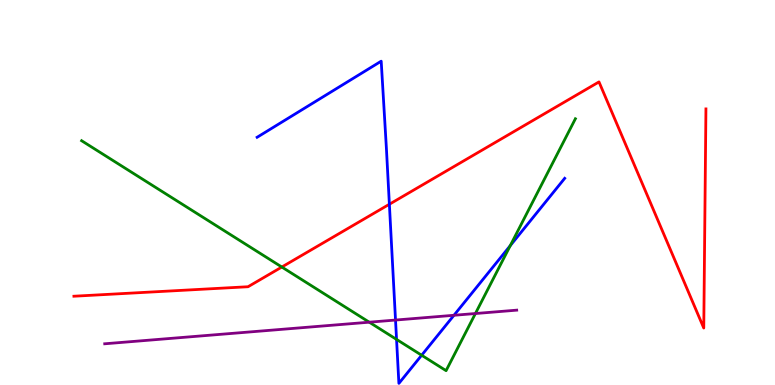[{'lines': ['blue', 'red'], 'intersections': [{'x': 5.02, 'y': 4.69}]}, {'lines': ['green', 'red'], 'intersections': [{'x': 3.64, 'y': 3.06}]}, {'lines': ['purple', 'red'], 'intersections': []}, {'lines': ['blue', 'green'], 'intersections': [{'x': 5.12, 'y': 1.18}, {'x': 5.44, 'y': 0.773}, {'x': 6.58, 'y': 3.62}]}, {'lines': ['blue', 'purple'], 'intersections': [{'x': 5.1, 'y': 1.69}, {'x': 5.86, 'y': 1.81}]}, {'lines': ['green', 'purple'], 'intersections': [{'x': 4.76, 'y': 1.63}, {'x': 6.13, 'y': 1.86}]}]